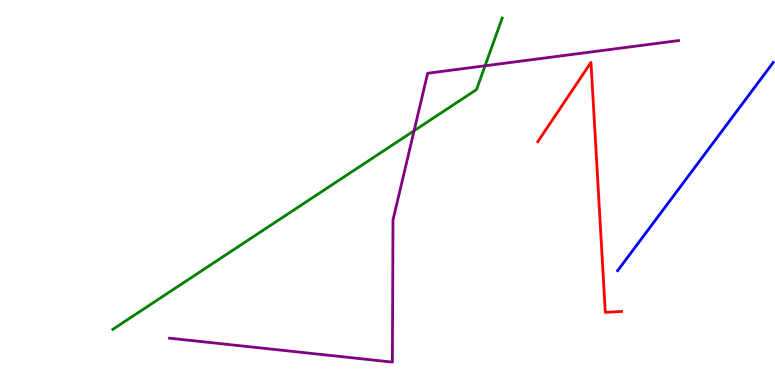[{'lines': ['blue', 'red'], 'intersections': []}, {'lines': ['green', 'red'], 'intersections': []}, {'lines': ['purple', 'red'], 'intersections': []}, {'lines': ['blue', 'green'], 'intersections': []}, {'lines': ['blue', 'purple'], 'intersections': []}, {'lines': ['green', 'purple'], 'intersections': [{'x': 5.34, 'y': 6.6}, {'x': 6.26, 'y': 8.29}]}]